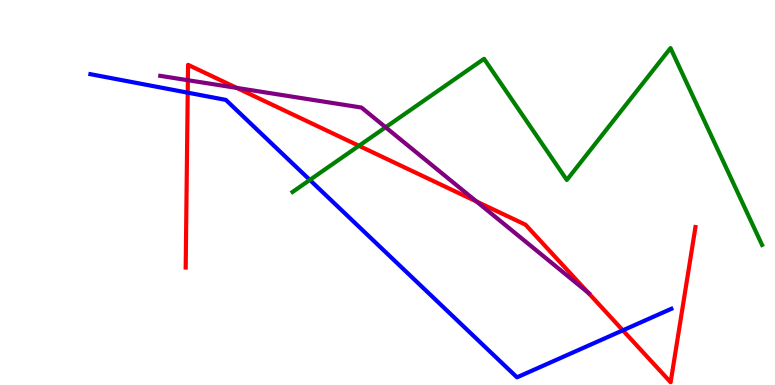[{'lines': ['blue', 'red'], 'intersections': [{'x': 2.42, 'y': 7.59}, {'x': 8.04, 'y': 1.42}]}, {'lines': ['green', 'red'], 'intersections': [{'x': 4.63, 'y': 6.21}]}, {'lines': ['purple', 'red'], 'intersections': [{'x': 2.42, 'y': 7.92}, {'x': 3.05, 'y': 7.72}, {'x': 6.15, 'y': 4.77}, {'x': 7.59, 'y': 2.4}]}, {'lines': ['blue', 'green'], 'intersections': [{'x': 4.0, 'y': 5.33}]}, {'lines': ['blue', 'purple'], 'intersections': []}, {'lines': ['green', 'purple'], 'intersections': [{'x': 4.98, 'y': 6.69}]}]